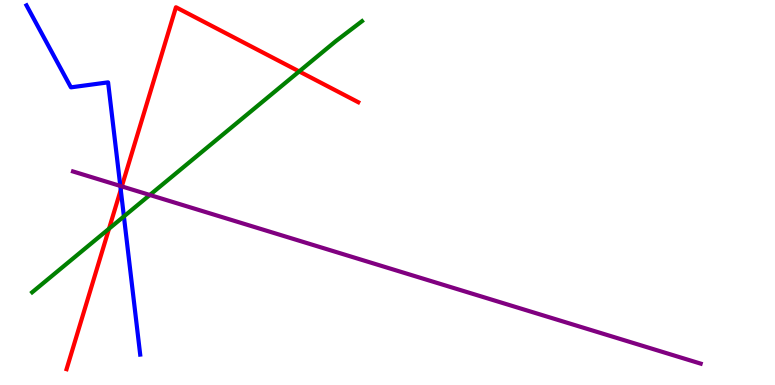[{'lines': ['blue', 'red'], 'intersections': [{'x': 1.56, 'y': 5.07}]}, {'lines': ['green', 'red'], 'intersections': [{'x': 1.41, 'y': 4.06}, {'x': 3.86, 'y': 8.14}]}, {'lines': ['purple', 'red'], 'intersections': [{'x': 1.57, 'y': 5.16}]}, {'lines': ['blue', 'green'], 'intersections': [{'x': 1.6, 'y': 4.38}]}, {'lines': ['blue', 'purple'], 'intersections': [{'x': 1.55, 'y': 5.17}]}, {'lines': ['green', 'purple'], 'intersections': [{'x': 1.93, 'y': 4.94}]}]